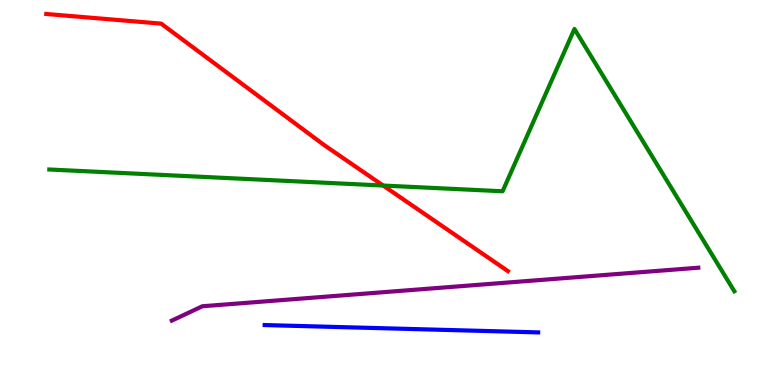[{'lines': ['blue', 'red'], 'intersections': []}, {'lines': ['green', 'red'], 'intersections': [{'x': 4.94, 'y': 5.18}]}, {'lines': ['purple', 'red'], 'intersections': []}, {'lines': ['blue', 'green'], 'intersections': []}, {'lines': ['blue', 'purple'], 'intersections': []}, {'lines': ['green', 'purple'], 'intersections': []}]